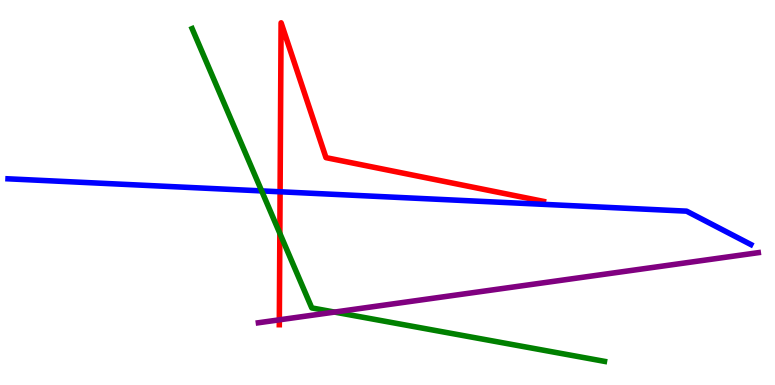[{'lines': ['blue', 'red'], 'intersections': [{'x': 3.61, 'y': 5.02}]}, {'lines': ['green', 'red'], 'intersections': [{'x': 3.61, 'y': 3.94}]}, {'lines': ['purple', 'red'], 'intersections': [{'x': 3.6, 'y': 1.69}]}, {'lines': ['blue', 'green'], 'intersections': [{'x': 3.38, 'y': 5.04}]}, {'lines': ['blue', 'purple'], 'intersections': []}, {'lines': ['green', 'purple'], 'intersections': [{'x': 4.32, 'y': 1.89}]}]